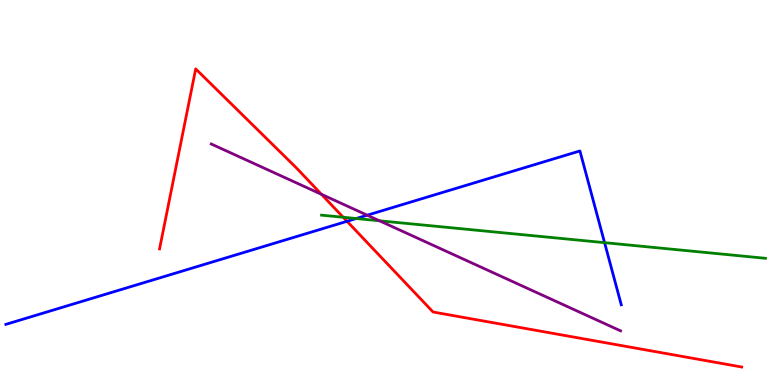[{'lines': ['blue', 'red'], 'intersections': [{'x': 4.48, 'y': 4.25}]}, {'lines': ['green', 'red'], 'intersections': [{'x': 4.43, 'y': 4.36}]}, {'lines': ['purple', 'red'], 'intersections': [{'x': 4.15, 'y': 4.95}]}, {'lines': ['blue', 'green'], 'intersections': [{'x': 4.6, 'y': 4.32}, {'x': 7.8, 'y': 3.7}]}, {'lines': ['blue', 'purple'], 'intersections': [{'x': 4.74, 'y': 4.41}]}, {'lines': ['green', 'purple'], 'intersections': [{'x': 4.9, 'y': 4.27}]}]